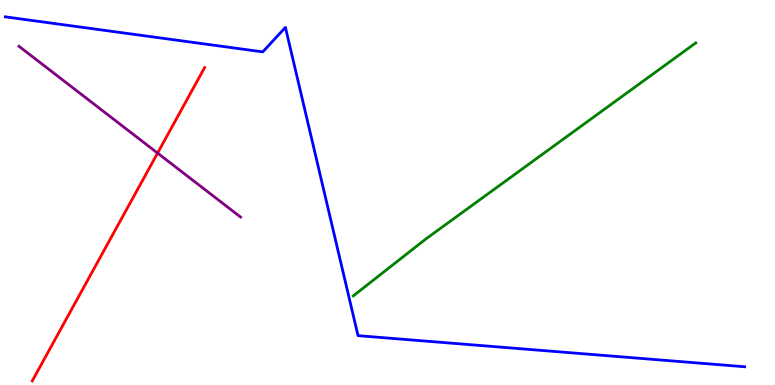[{'lines': ['blue', 'red'], 'intersections': []}, {'lines': ['green', 'red'], 'intersections': []}, {'lines': ['purple', 'red'], 'intersections': [{'x': 2.03, 'y': 6.02}]}, {'lines': ['blue', 'green'], 'intersections': []}, {'lines': ['blue', 'purple'], 'intersections': []}, {'lines': ['green', 'purple'], 'intersections': []}]